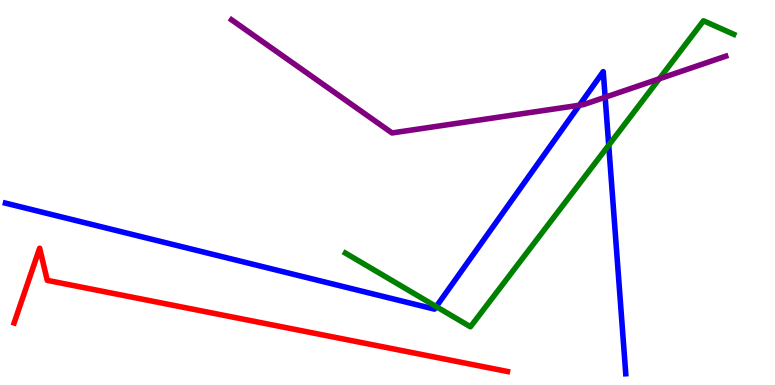[{'lines': ['blue', 'red'], 'intersections': []}, {'lines': ['green', 'red'], 'intersections': []}, {'lines': ['purple', 'red'], 'intersections': []}, {'lines': ['blue', 'green'], 'intersections': [{'x': 5.63, 'y': 2.04}, {'x': 7.85, 'y': 6.23}]}, {'lines': ['blue', 'purple'], 'intersections': [{'x': 7.48, 'y': 7.27}, {'x': 7.81, 'y': 7.47}]}, {'lines': ['green', 'purple'], 'intersections': [{'x': 8.51, 'y': 7.95}]}]